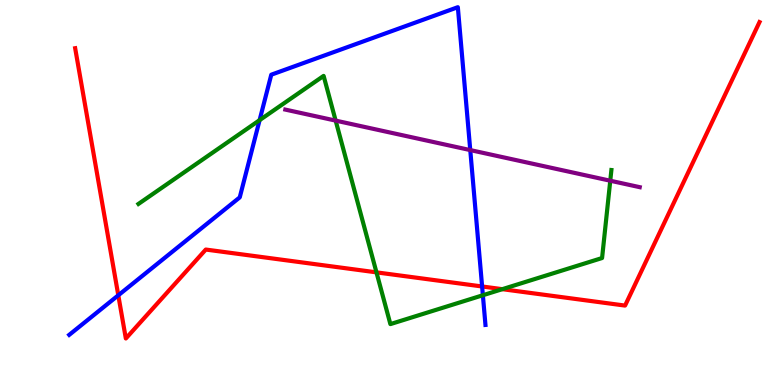[{'lines': ['blue', 'red'], 'intersections': [{'x': 1.53, 'y': 2.33}, {'x': 6.22, 'y': 2.56}]}, {'lines': ['green', 'red'], 'intersections': [{'x': 4.86, 'y': 2.93}, {'x': 6.48, 'y': 2.49}]}, {'lines': ['purple', 'red'], 'intersections': []}, {'lines': ['blue', 'green'], 'intersections': [{'x': 3.35, 'y': 6.88}, {'x': 6.23, 'y': 2.33}]}, {'lines': ['blue', 'purple'], 'intersections': [{'x': 6.07, 'y': 6.1}]}, {'lines': ['green', 'purple'], 'intersections': [{'x': 4.33, 'y': 6.87}, {'x': 7.87, 'y': 5.31}]}]